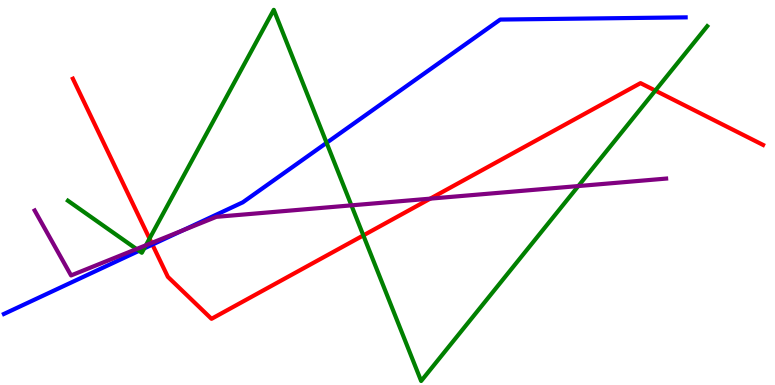[{'lines': ['blue', 'red'], 'intersections': [{'x': 1.97, 'y': 3.65}]}, {'lines': ['green', 'red'], 'intersections': [{'x': 1.93, 'y': 3.8}, {'x': 4.69, 'y': 3.89}, {'x': 8.46, 'y': 7.65}]}, {'lines': ['purple', 'red'], 'intersections': [{'x': 1.96, 'y': 3.69}, {'x': 5.55, 'y': 4.84}]}, {'lines': ['blue', 'green'], 'intersections': [{'x': 1.79, 'y': 3.49}, {'x': 1.86, 'y': 3.55}, {'x': 4.21, 'y': 6.29}]}, {'lines': ['blue', 'purple'], 'intersections': [{'x': 2.36, 'y': 4.01}]}, {'lines': ['green', 'purple'], 'intersections': [{'x': 1.76, 'y': 3.53}, {'x': 1.88, 'y': 3.63}, {'x': 4.53, 'y': 4.67}, {'x': 7.46, 'y': 5.17}]}]